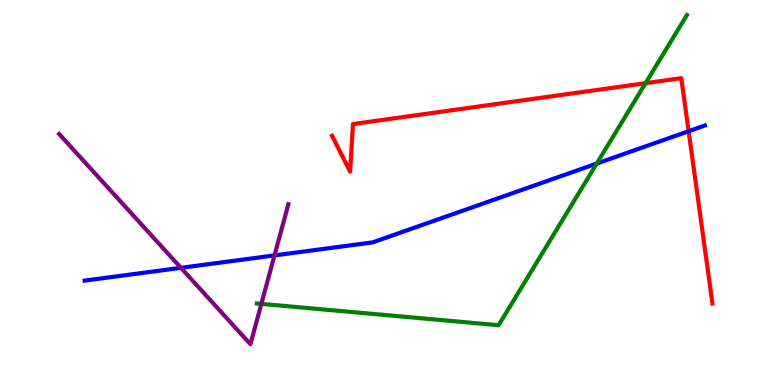[{'lines': ['blue', 'red'], 'intersections': [{'x': 8.89, 'y': 6.59}]}, {'lines': ['green', 'red'], 'intersections': [{'x': 8.33, 'y': 7.84}]}, {'lines': ['purple', 'red'], 'intersections': []}, {'lines': ['blue', 'green'], 'intersections': [{'x': 7.7, 'y': 5.75}]}, {'lines': ['blue', 'purple'], 'intersections': [{'x': 2.33, 'y': 3.04}, {'x': 3.54, 'y': 3.37}]}, {'lines': ['green', 'purple'], 'intersections': [{'x': 3.37, 'y': 2.11}]}]